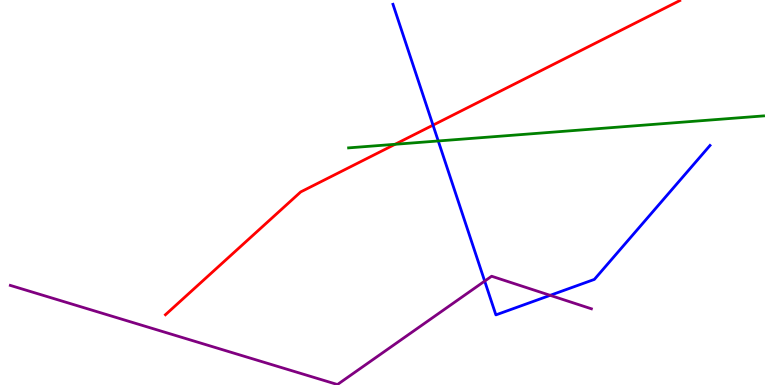[{'lines': ['blue', 'red'], 'intersections': [{'x': 5.59, 'y': 6.75}]}, {'lines': ['green', 'red'], 'intersections': [{'x': 5.1, 'y': 6.25}]}, {'lines': ['purple', 'red'], 'intersections': []}, {'lines': ['blue', 'green'], 'intersections': [{'x': 5.65, 'y': 6.34}]}, {'lines': ['blue', 'purple'], 'intersections': [{'x': 6.25, 'y': 2.7}, {'x': 7.1, 'y': 2.33}]}, {'lines': ['green', 'purple'], 'intersections': []}]